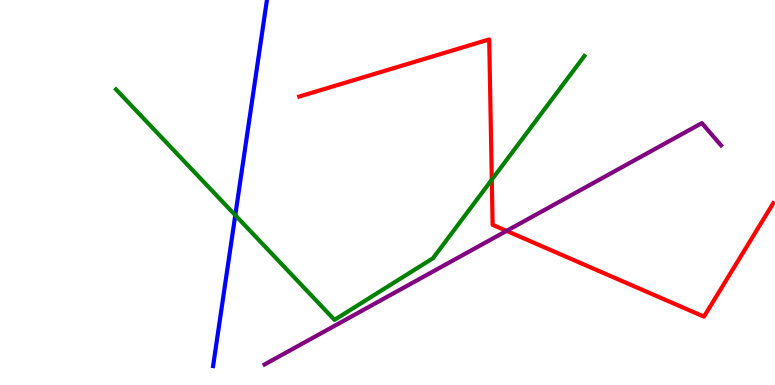[{'lines': ['blue', 'red'], 'intersections': []}, {'lines': ['green', 'red'], 'intersections': [{'x': 6.35, 'y': 5.33}]}, {'lines': ['purple', 'red'], 'intersections': [{'x': 6.54, 'y': 4.0}]}, {'lines': ['blue', 'green'], 'intersections': [{'x': 3.04, 'y': 4.41}]}, {'lines': ['blue', 'purple'], 'intersections': []}, {'lines': ['green', 'purple'], 'intersections': []}]